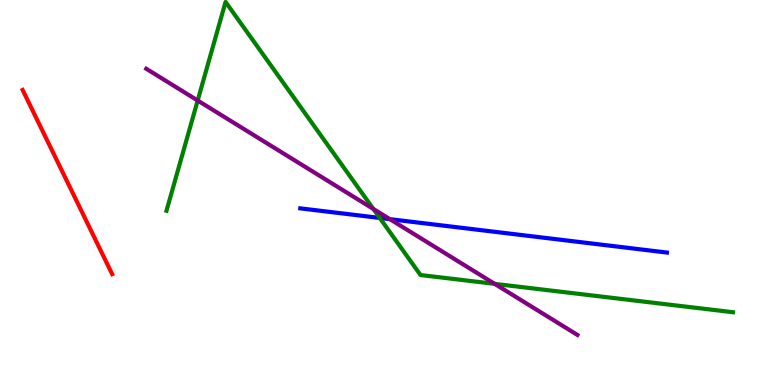[{'lines': ['blue', 'red'], 'intersections': []}, {'lines': ['green', 'red'], 'intersections': []}, {'lines': ['purple', 'red'], 'intersections': []}, {'lines': ['blue', 'green'], 'intersections': [{'x': 4.9, 'y': 4.34}]}, {'lines': ['blue', 'purple'], 'intersections': [{'x': 5.03, 'y': 4.31}]}, {'lines': ['green', 'purple'], 'intersections': [{'x': 2.55, 'y': 7.39}, {'x': 4.82, 'y': 4.57}, {'x': 6.38, 'y': 2.63}]}]